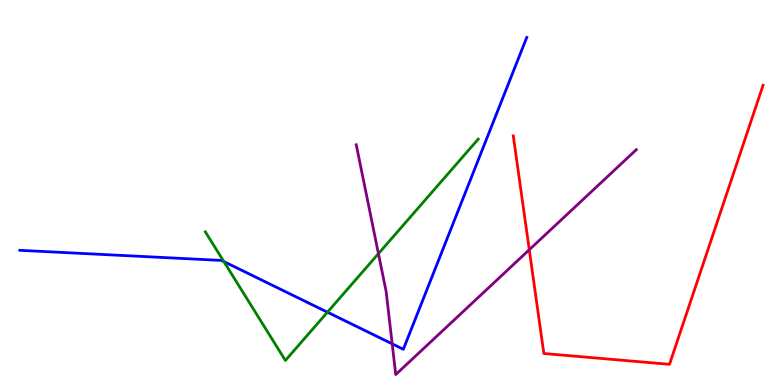[{'lines': ['blue', 'red'], 'intersections': []}, {'lines': ['green', 'red'], 'intersections': []}, {'lines': ['purple', 'red'], 'intersections': [{'x': 6.83, 'y': 3.51}]}, {'lines': ['blue', 'green'], 'intersections': [{'x': 2.89, 'y': 3.21}, {'x': 4.23, 'y': 1.89}]}, {'lines': ['blue', 'purple'], 'intersections': [{'x': 5.06, 'y': 1.07}]}, {'lines': ['green', 'purple'], 'intersections': [{'x': 4.88, 'y': 3.41}]}]